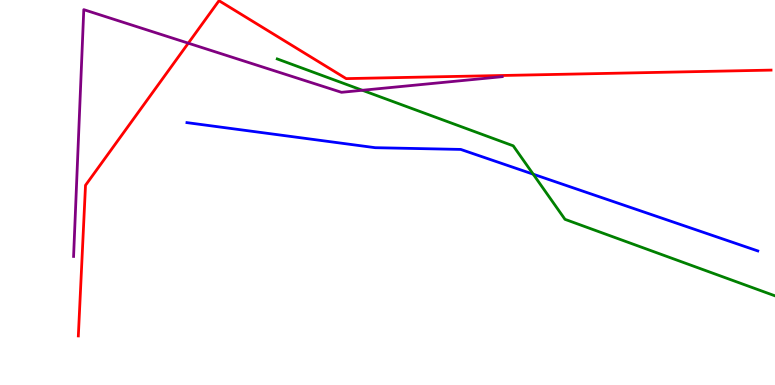[{'lines': ['blue', 'red'], 'intersections': []}, {'lines': ['green', 'red'], 'intersections': []}, {'lines': ['purple', 'red'], 'intersections': [{'x': 2.43, 'y': 8.88}]}, {'lines': ['blue', 'green'], 'intersections': [{'x': 6.88, 'y': 5.48}]}, {'lines': ['blue', 'purple'], 'intersections': []}, {'lines': ['green', 'purple'], 'intersections': [{'x': 4.68, 'y': 7.66}]}]